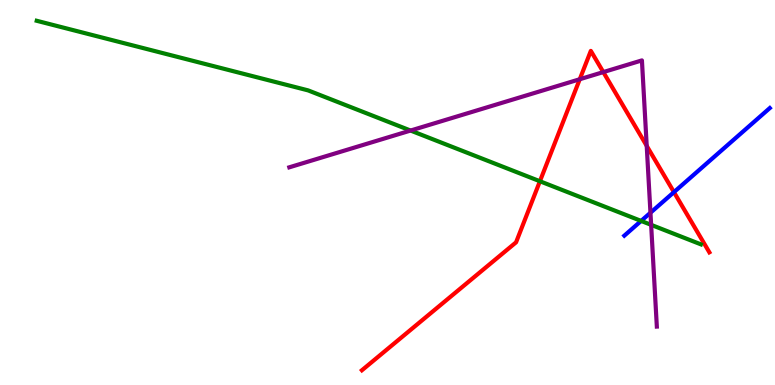[{'lines': ['blue', 'red'], 'intersections': [{'x': 8.7, 'y': 5.01}]}, {'lines': ['green', 'red'], 'intersections': [{'x': 6.97, 'y': 5.29}]}, {'lines': ['purple', 'red'], 'intersections': [{'x': 7.48, 'y': 7.94}, {'x': 7.78, 'y': 8.13}, {'x': 8.34, 'y': 6.21}]}, {'lines': ['blue', 'green'], 'intersections': [{'x': 8.27, 'y': 4.26}]}, {'lines': ['blue', 'purple'], 'intersections': [{'x': 8.39, 'y': 4.47}]}, {'lines': ['green', 'purple'], 'intersections': [{'x': 5.3, 'y': 6.61}, {'x': 8.4, 'y': 4.16}]}]